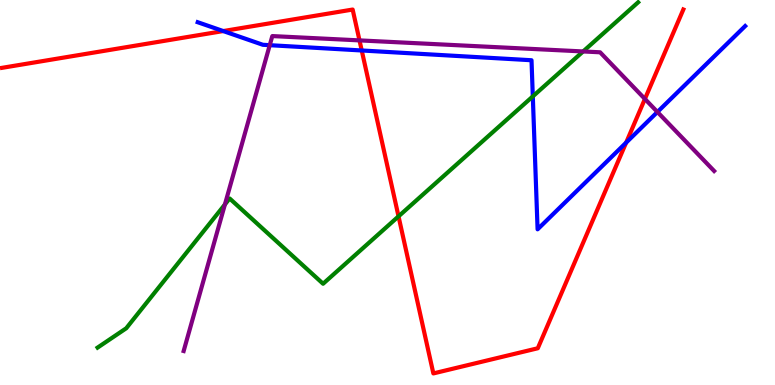[{'lines': ['blue', 'red'], 'intersections': [{'x': 2.88, 'y': 9.19}, {'x': 4.67, 'y': 8.69}, {'x': 8.08, 'y': 6.3}]}, {'lines': ['green', 'red'], 'intersections': [{'x': 5.14, 'y': 4.38}]}, {'lines': ['purple', 'red'], 'intersections': [{'x': 4.64, 'y': 8.95}, {'x': 8.32, 'y': 7.43}]}, {'lines': ['blue', 'green'], 'intersections': [{'x': 6.87, 'y': 7.5}]}, {'lines': ['blue', 'purple'], 'intersections': [{'x': 3.48, 'y': 8.83}, {'x': 8.48, 'y': 7.09}]}, {'lines': ['green', 'purple'], 'intersections': [{'x': 2.9, 'y': 4.69}, {'x': 7.52, 'y': 8.66}]}]